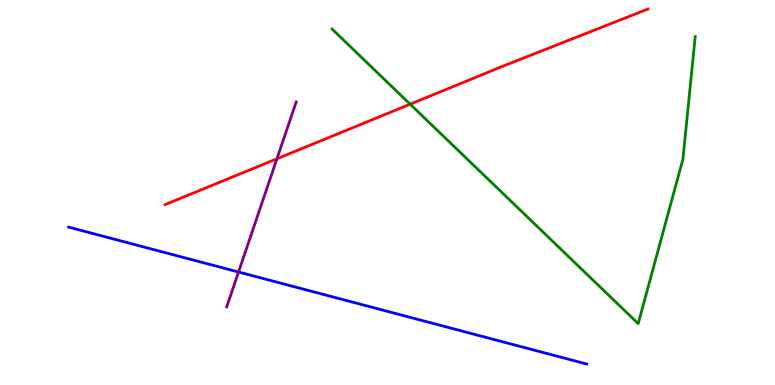[{'lines': ['blue', 'red'], 'intersections': []}, {'lines': ['green', 'red'], 'intersections': [{'x': 5.29, 'y': 7.29}]}, {'lines': ['purple', 'red'], 'intersections': [{'x': 3.57, 'y': 5.88}]}, {'lines': ['blue', 'green'], 'intersections': []}, {'lines': ['blue', 'purple'], 'intersections': [{'x': 3.08, 'y': 2.93}]}, {'lines': ['green', 'purple'], 'intersections': []}]